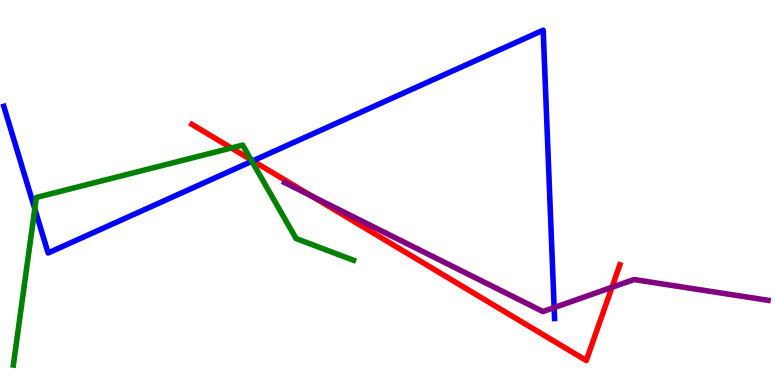[{'lines': ['blue', 'red'], 'intersections': [{'x': 3.26, 'y': 5.82}]}, {'lines': ['green', 'red'], 'intersections': [{'x': 2.99, 'y': 6.16}, {'x': 3.24, 'y': 5.85}]}, {'lines': ['purple', 'red'], 'intersections': [{'x': 4.02, 'y': 4.91}, {'x': 7.9, 'y': 2.54}]}, {'lines': ['blue', 'green'], 'intersections': [{'x': 0.449, 'y': 4.58}, {'x': 3.25, 'y': 5.81}]}, {'lines': ['blue', 'purple'], 'intersections': [{'x': 7.15, 'y': 2.01}]}, {'lines': ['green', 'purple'], 'intersections': []}]